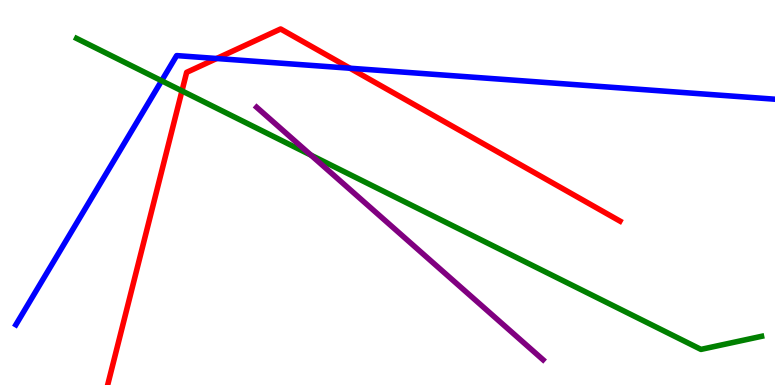[{'lines': ['blue', 'red'], 'intersections': [{'x': 2.8, 'y': 8.48}, {'x': 4.52, 'y': 8.23}]}, {'lines': ['green', 'red'], 'intersections': [{'x': 2.35, 'y': 7.64}]}, {'lines': ['purple', 'red'], 'intersections': []}, {'lines': ['blue', 'green'], 'intersections': [{'x': 2.09, 'y': 7.9}]}, {'lines': ['blue', 'purple'], 'intersections': []}, {'lines': ['green', 'purple'], 'intersections': [{'x': 4.01, 'y': 5.97}]}]